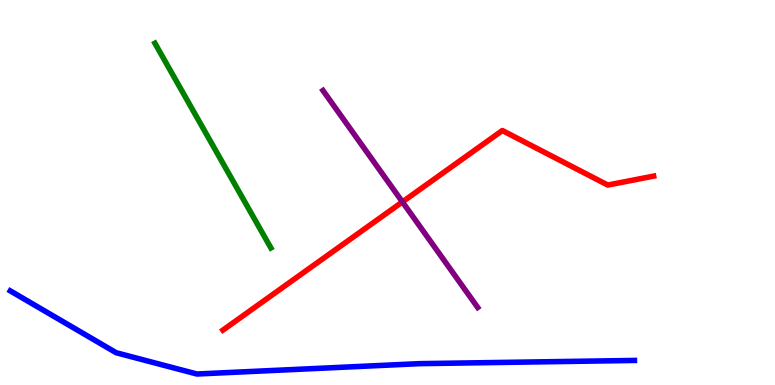[{'lines': ['blue', 'red'], 'intersections': []}, {'lines': ['green', 'red'], 'intersections': []}, {'lines': ['purple', 'red'], 'intersections': [{'x': 5.19, 'y': 4.76}]}, {'lines': ['blue', 'green'], 'intersections': []}, {'lines': ['blue', 'purple'], 'intersections': []}, {'lines': ['green', 'purple'], 'intersections': []}]